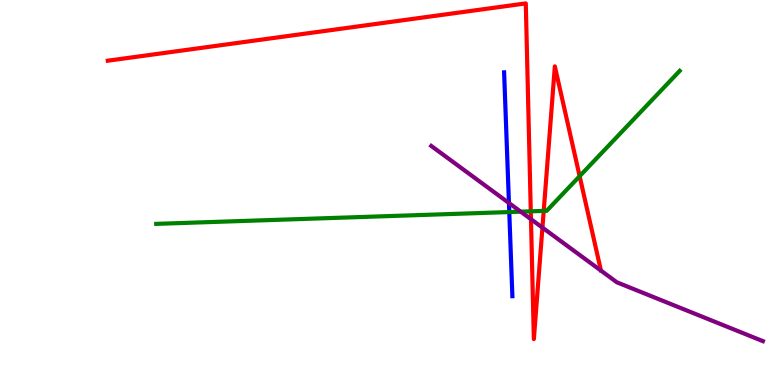[{'lines': ['blue', 'red'], 'intersections': []}, {'lines': ['green', 'red'], 'intersections': [{'x': 6.85, 'y': 4.51}, {'x': 7.02, 'y': 4.52}, {'x': 7.48, 'y': 5.42}]}, {'lines': ['purple', 'red'], 'intersections': [{'x': 6.85, 'y': 4.31}, {'x': 7.0, 'y': 4.09}]}, {'lines': ['blue', 'green'], 'intersections': [{'x': 6.57, 'y': 4.49}]}, {'lines': ['blue', 'purple'], 'intersections': [{'x': 6.57, 'y': 4.73}]}, {'lines': ['green', 'purple'], 'intersections': [{'x': 6.72, 'y': 4.5}]}]